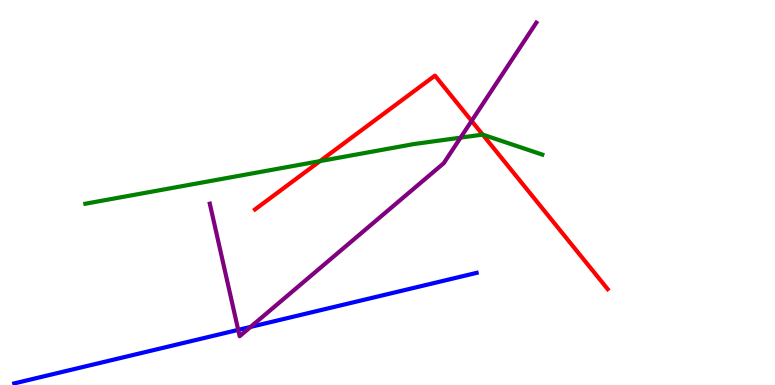[{'lines': ['blue', 'red'], 'intersections': []}, {'lines': ['green', 'red'], 'intersections': [{'x': 4.13, 'y': 5.82}, {'x': 6.23, 'y': 6.5}]}, {'lines': ['purple', 'red'], 'intersections': [{'x': 6.09, 'y': 6.86}]}, {'lines': ['blue', 'green'], 'intersections': []}, {'lines': ['blue', 'purple'], 'intersections': [{'x': 3.07, 'y': 1.43}, {'x': 3.23, 'y': 1.51}]}, {'lines': ['green', 'purple'], 'intersections': [{'x': 5.94, 'y': 6.42}]}]